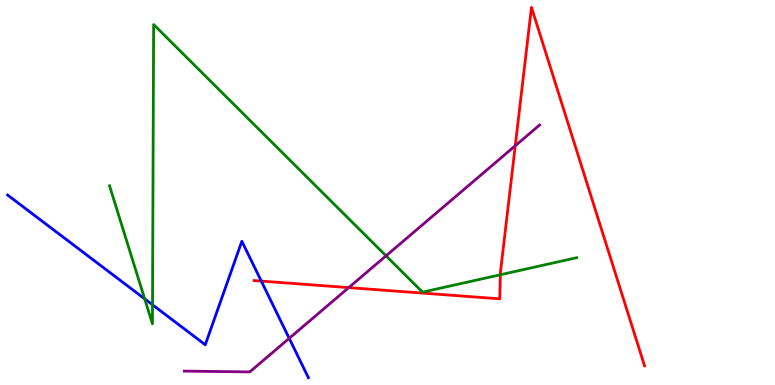[{'lines': ['blue', 'red'], 'intersections': [{'x': 3.37, 'y': 2.7}]}, {'lines': ['green', 'red'], 'intersections': [{'x': 6.46, 'y': 2.86}]}, {'lines': ['purple', 'red'], 'intersections': [{'x': 4.5, 'y': 2.53}, {'x': 6.65, 'y': 6.21}]}, {'lines': ['blue', 'green'], 'intersections': [{'x': 1.87, 'y': 2.24}, {'x': 1.97, 'y': 2.08}]}, {'lines': ['blue', 'purple'], 'intersections': [{'x': 3.73, 'y': 1.21}]}, {'lines': ['green', 'purple'], 'intersections': [{'x': 4.98, 'y': 3.36}]}]